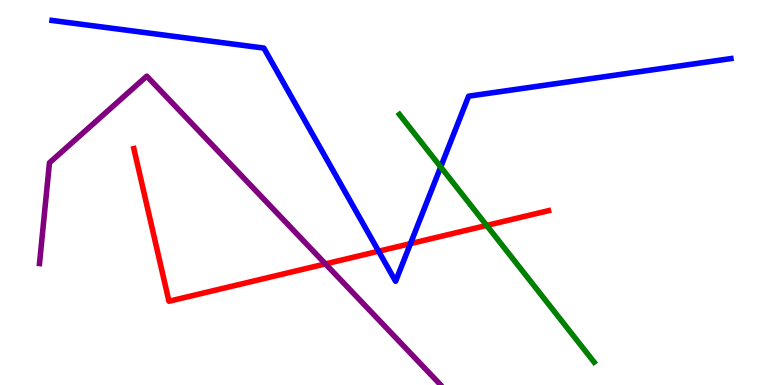[{'lines': ['blue', 'red'], 'intersections': [{'x': 4.89, 'y': 3.47}, {'x': 5.3, 'y': 3.67}]}, {'lines': ['green', 'red'], 'intersections': [{'x': 6.28, 'y': 4.14}]}, {'lines': ['purple', 'red'], 'intersections': [{'x': 4.2, 'y': 3.15}]}, {'lines': ['blue', 'green'], 'intersections': [{'x': 5.69, 'y': 5.66}]}, {'lines': ['blue', 'purple'], 'intersections': []}, {'lines': ['green', 'purple'], 'intersections': []}]